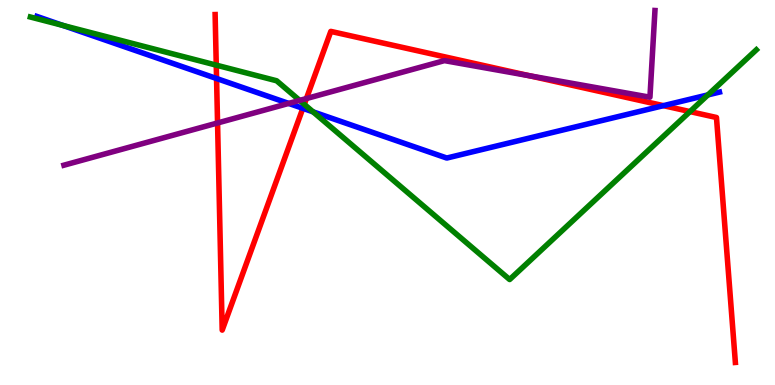[{'lines': ['blue', 'red'], 'intersections': [{'x': 2.79, 'y': 7.96}, {'x': 3.91, 'y': 7.19}, {'x': 8.56, 'y': 7.26}]}, {'lines': ['green', 'red'], 'intersections': [{'x': 2.79, 'y': 8.31}, {'x': 3.93, 'y': 7.29}, {'x': 8.9, 'y': 7.1}]}, {'lines': ['purple', 'red'], 'intersections': [{'x': 2.81, 'y': 6.81}, {'x': 3.95, 'y': 7.44}, {'x': 6.83, 'y': 8.03}]}, {'lines': ['blue', 'green'], 'intersections': [{'x': 0.812, 'y': 9.34}, {'x': 4.04, 'y': 7.1}, {'x': 9.13, 'y': 7.54}]}, {'lines': ['blue', 'purple'], 'intersections': [{'x': 3.72, 'y': 7.31}]}, {'lines': ['green', 'purple'], 'intersections': [{'x': 3.87, 'y': 7.39}]}]